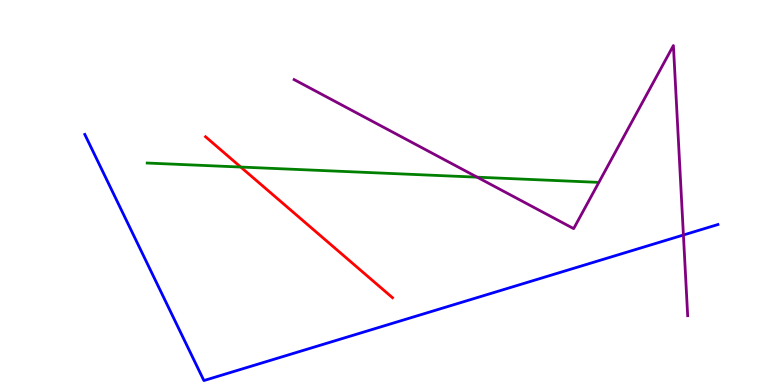[{'lines': ['blue', 'red'], 'intersections': []}, {'lines': ['green', 'red'], 'intersections': [{'x': 3.11, 'y': 5.66}]}, {'lines': ['purple', 'red'], 'intersections': []}, {'lines': ['blue', 'green'], 'intersections': []}, {'lines': ['blue', 'purple'], 'intersections': [{'x': 8.82, 'y': 3.9}]}, {'lines': ['green', 'purple'], 'intersections': [{'x': 6.16, 'y': 5.4}]}]